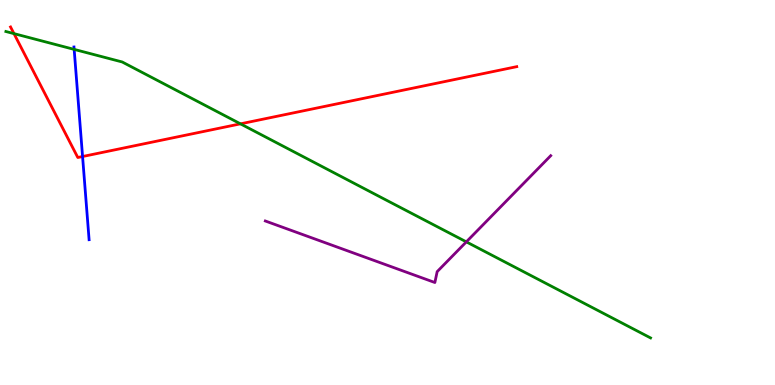[{'lines': ['blue', 'red'], 'intersections': [{'x': 1.07, 'y': 5.93}]}, {'lines': ['green', 'red'], 'intersections': [{'x': 0.18, 'y': 9.13}, {'x': 3.1, 'y': 6.78}]}, {'lines': ['purple', 'red'], 'intersections': []}, {'lines': ['blue', 'green'], 'intersections': [{'x': 0.957, 'y': 8.72}]}, {'lines': ['blue', 'purple'], 'intersections': []}, {'lines': ['green', 'purple'], 'intersections': [{'x': 6.02, 'y': 3.72}]}]